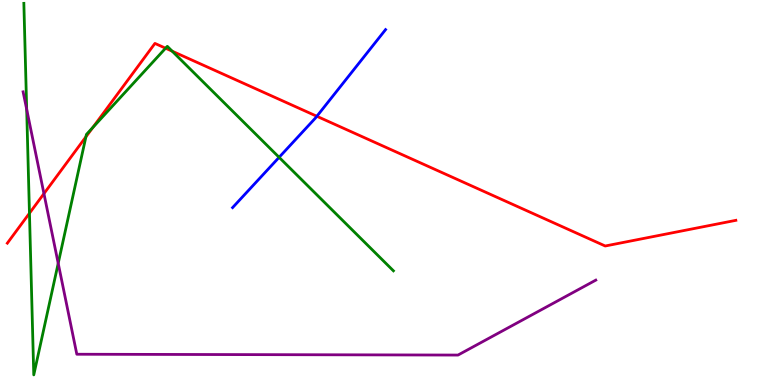[{'lines': ['blue', 'red'], 'intersections': [{'x': 4.09, 'y': 6.98}]}, {'lines': ['green', 'red'], 'intersections': [{'x': 0.38, 'y': 4.46}, {'x': 1.11, 'y': 6.45}, {'x': 1.2, 'y': 6.69}, {'x': 2.14, 'y': 8.75}, {'x': 2.22, 'y': 8.67}]}, {'lines': ['purple', 'red'], 'intersections': [{'x': 0.567, 'y': 4.97}]}, {'lines': ['blue', 'green'], 'intersections': [{'x': 3.6, 'y': 5.91}]}, {'lines': ['blue', 'purple'], 'intersections': []}, {'lines': ['green', 'purple'], 'intersections': [{'x': 0.344, 'y': 7.16}, {'x': 0.751, 'y': 3.16}]}]